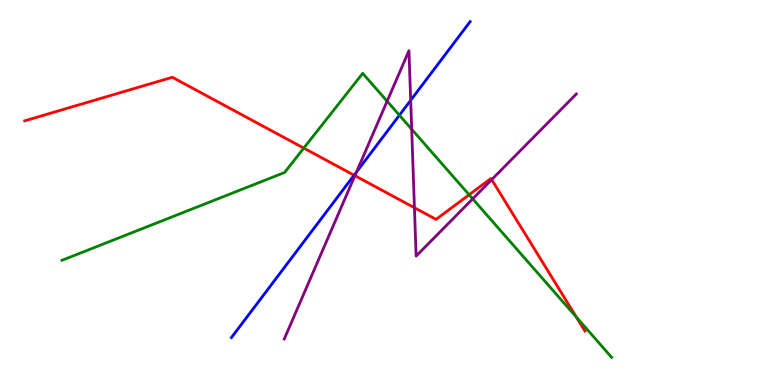[{'lines': ['blue', 'red'], 'intersections': [{'x': 4.57, 'y': 5.45}]}, {'lines': ['green', 'red'], 'intersections': [{'x': 3.92, 'y': 6.15}, {'x': 6.05, 'y': 4.94}, {'x': 7.44, 'y': 1.76}]}, {'lines': ['purple', 'red'], 'intersections': [{'x': 4.58, 'y': 5.44}, {'x': 5.35, 'y': 4.6}, {'x': 6.34, 'y': 5.33}]}, {'lines': ['blue', 'green'], 'intersections': [{'x': 5.15, 'y': 7.01}]}, {'lines': ['blue', 'purple'], 'intersections': [{'x': 4.6, 'y': 5.53}, {'x': 5.3, 'y': 7.4}]}, {'lines': ['green', 'purple'], 'intersections': [{'x': 5.0, 'y': 7.37}, {'x': 5.31, 'y': 6.64}, {'x': 6.1, 'y': 4.84}]}]